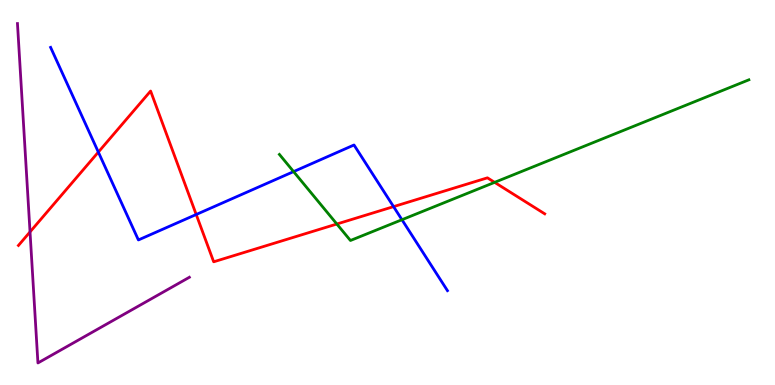[{'lines': ['blue', 'red'], 'intersections': [{'x': 1.27, 'y': 6.05}, {'x': 2.53, 'y': 4.43}, {'x': 5.08, 'y': 4.63}]}, {'lines': ['green', 'red'], 'intersections': [{'x': 4.35, 'y': 4.18}, {'x': 6.38, 'y': 5.26}]}, {'lines': ['purple', 'red'], 'intersections': [{'x': 0.387, 'y': 3.98}]}, {'lines': ['blue', 'green'], 'intersections': [{'x': 3.79, 'y': 5.54}, {'x': 5.19, 'y': 4.29}]}, {'lines': ['blue', 'purple'], 'intersections': []}, {'lines': ['green', 'purple'], 'intersections': []}]